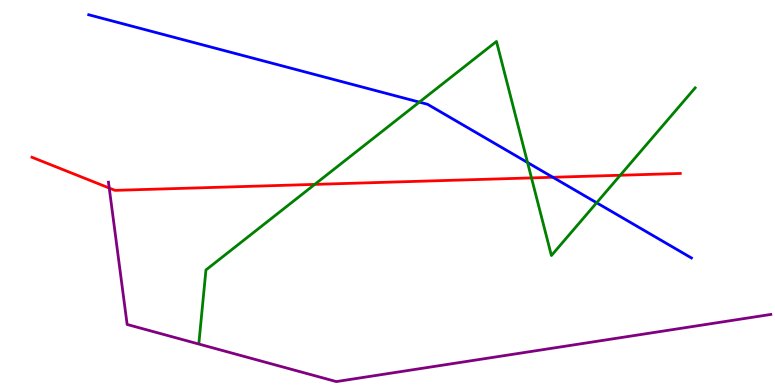[{'lines': ['blue', 'red'], 'intersections': [{'x': 7.13, 'y': 5.4}]}, {'lines': ['green', 'red'], 'intersections': [{'x': 4.06, 'y': 5.21}, {'x': 6.86, 'y': 5.38}, {'x': 8.0, 'y': 5.45}]}, {'lines': ['purple', 'red'], 'intersections': [{'x': 1.41, 'y': 5.12}]}, {'lines': ['blue', 'green'], 'intersections': [{'x': 5.41, 'y': 7.35}, {'x': 6.81, 'y': 5.78}, {'x': 7.7, 'y': 4.73}]}, {'lines': ['blue', 'purple'], 'intersections': []}, {'lines': ['green', 'purple'], 'intersections': []}]